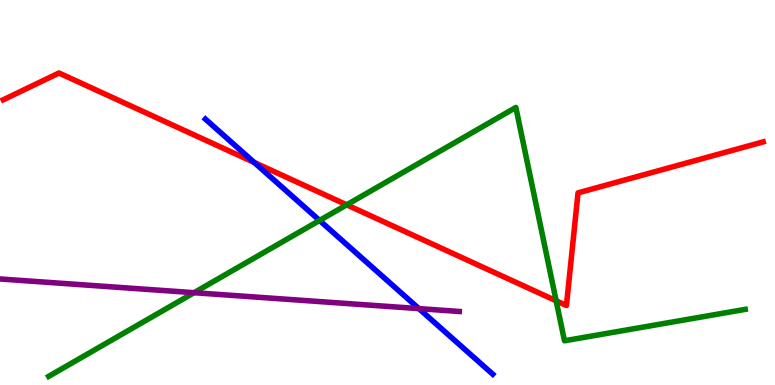[{'lines': ['blue', 'red'], 'intersections': [{'x': 3.28, 'y': 5.78}]}, {'lines': ['green', 'red'], 'intersections': [{'x': 4.47, 'y': 4.68}, {'x': 7.18, 'y': 2.19}]}, {'lines': ['purple', 'red'], 'intersections': []}, {'lines': ['blue', 'green'], 'intersections': [{'x': 4.12, 'y': 4.27}]}, {'lines': ['blue', 'purple'], 'intersections': [{'x': 5.4, 'y': 1.98}]}, {'lines': ['green', 'purple'], 'intersections': [{'x': 2.5, 'y': 2.4}]}]